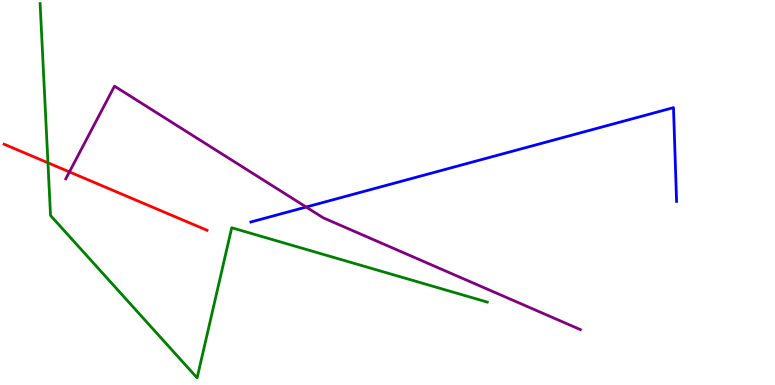[{'lines': ['blue', 'red'], 'intersections': []}, {'lines': ['green', 'red'], 'intersections': [{'x': 0.619, 'y': 5.77}]}, {'lines': ['purple', 'red'], 'intersections': [{'x': 0.896, 'y': 5.53}]}, {'lines': ['blue', 'green'], 'intersections': []}, {'lines': ['blue', 'purple'], 'intersections': [{'x': 3.95, 'y': 4.62}]}, {'lines': ['green', 'purple'], 'intersections': []}]